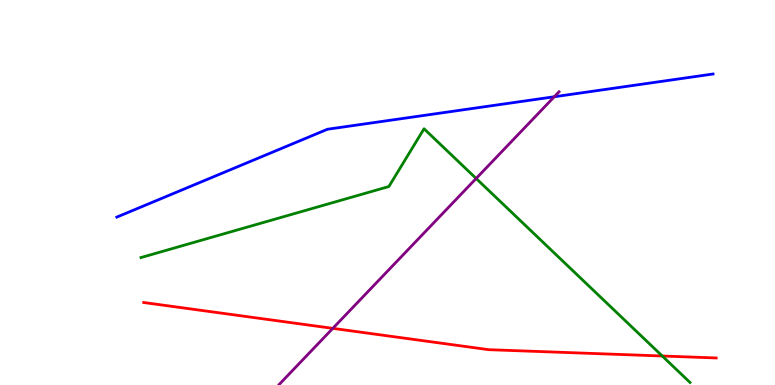[{'lines': ['blue', 'red'], 'intersections': []}, {'lines': ['green', 'red'], 'intersections': [{'x': 8.55, 'y': 0.753}]}, {'lines': ['purple', 'red'], 'intersections': [{'x': 4.29, 'y': 1.47}]}, {'lines': ['blue', 'green'], 'intersections': []}, {'lines': ['blue', 'purple'], 'intersections': [{'x': 7.15, 'y': 7.49}]}, {'lines': ['green', 'purple'], 'intersections': [{'x': 6.14, 'y': 5.36}]}]